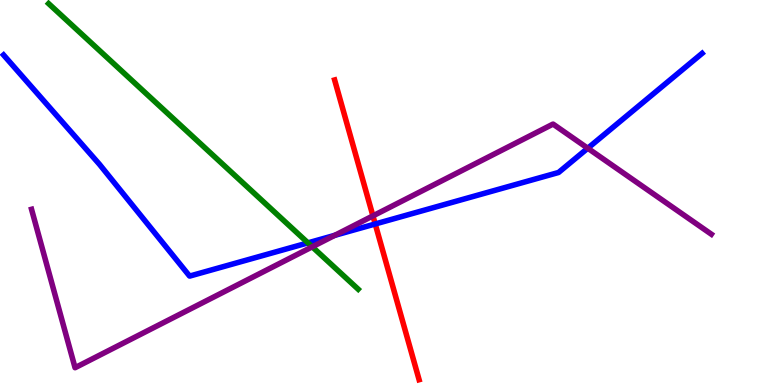[{'lines': ['blue', 'red'], 'intersections': [{'x': 4.84, 'y': 4.18}]}, {'lines': ['green', 'red'], 'intersections': []}, {'lines': ['purple', 'red'], 'intersections': [{'x': 4.81, 'y': 4.39}]}, {'lines': ['blue', 'green'], 'intersections': [{'x': 3.97, 'y': 3.69}]}, {'lines': ['blue', 'purple'], 'intersections': [{'x': 4.32, 'y': 3.89}, {'x': 7.58, 'y': 6.15}]}, {'lines': ['green', 'purple'], 'intersections': [{'x': 4.03, 'y': 3.59}]}]